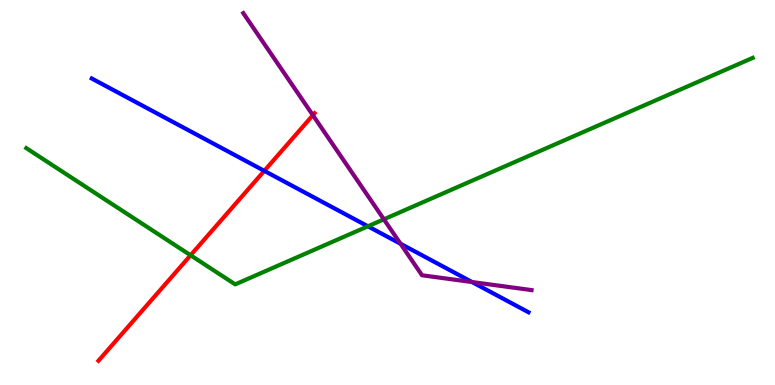[{'lines': ['blue', 'red'], 'intersections': [{'x': 3.41, 'y': 5.56}]}, {'lines': ['green', 'red'], 'intersections': [{'x': 2.46, 'y': 3.37}]}, {'lines': ['purple', 'red'], 'intersections': [{'x': 4.04, 'y': 7.01}]}, {'lines': ['blue', 'green'], 'intersections': [{'x': 4.75, 'y': 4.12}]}, {'lines': ['blue', 'purple'], 'intersections': [{'x': 5.17, 'y': 3.67}, {'x': 6.09, 'y': 2.67}]}, {'lines': ['green', 'purple'], 'intersections': [{'x': 4.95, 'y': 4.3}]}]